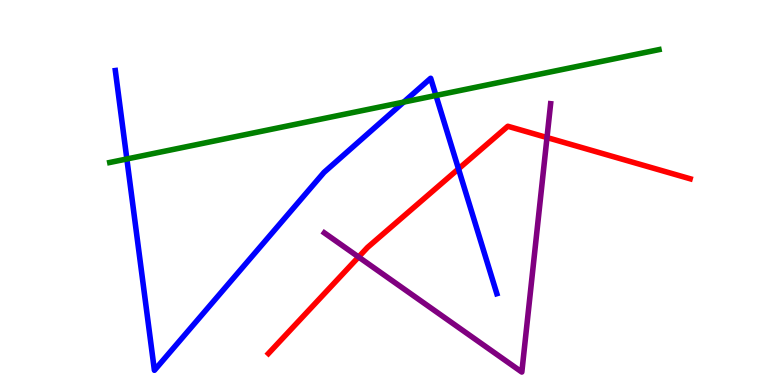[{'lines': ['blue', 'red'], 'intersections': [{'x': 5.92, 'y': 5.61}]}, {'lines': ['green', 'red'], 'intersections': []}, {'lines': ['purple', 'red'], 'intersections': [{'x': 4.63, 'y': 3.32}, {'x': 7.06, 'y': 6.43}]}, {'lines': ['blue', 'green'], 'intersections': [{'x': 1.64, 'y': 5.87}, {'x': 5.21, 'y': 7.35}, {'x': 5.63, 'y': 7.52}]}, {'lines': ['blue', 'purple'], 'intersections': []}, {'lines': ['green', 'purple'], 'intersections': []}]